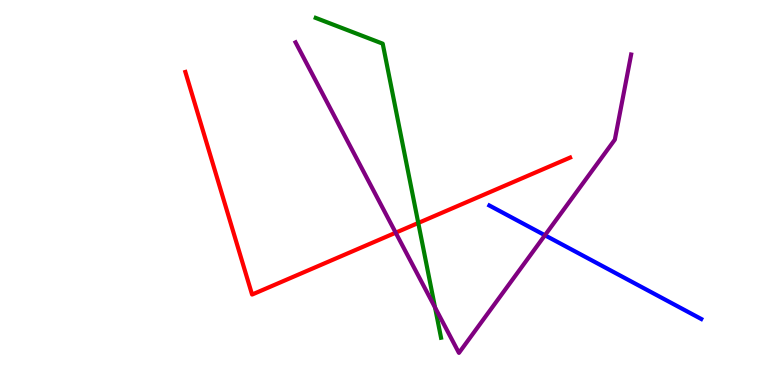[{'lines': ['blue', 'red'], 'intersections': []}, {'lines': ['green', 'red'], 'intersections': [{'x': 5.4, 'y': 4.21}]}, {'lines': ['purple', 'red'], 'intersections': [{'x': 5.11, 'y': 3.96}]}, {'lines': ['blue', 'green'], 'intersections': []}, {'lines': ['blue', 'purple'], 'intersections': [{'x': 7.03, 'y': 3.89}]}, {'lines': ['green', 'purple'], 'intersections': [{'x': 5.61, 'y': 2.01}]}]